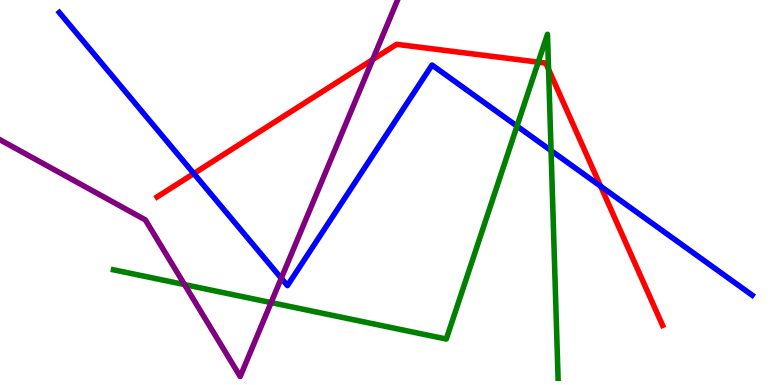[{'lines': ['blue', 'red'], 'intersections': [{'x': 2.5, 'y': 5.49}, {'x': 7.75, 'y': 5.16}]}, {'lines': ['green', 'red'], 'intersections': [{'x': 6.94, 'y': 8.39}, {'x': 7.08, 'y': 8.2}]}, {'lines': ['purple', 'red'], 'intersections': [{'x': 4.81, 'y': 8.45}]}, {'lines': ['blue', 'green'], 'intersections': [{'x': 6.67, 'y': 6.72}, {'x': 7.11, 'y': 6.09}]}, {'lines': ['blue', 'purple'], 'intersections': [{'x': 3.63, 'y': 2.77}]}, {'lines': ['green', 'purple'], 'intersections': [{'x': 2.38, 'y': 2.61}, {'x': 3.5, 'y': 2.14}]}]